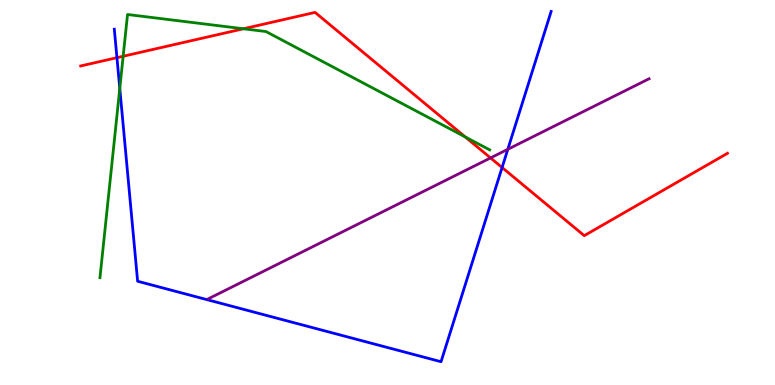[{'lines': ['blue', 'red'], 'intersections': [{'x': 1.51, 'y': 8.5}, {'x': 6.48, 'y': 5.65}]}, {'lines': ['green', 'red'], 'intersections': [{'x': 1.59, 'y': 8.54}, {'x': 3.14, 'y': 9.25}, {'x': 6.0, 'y': 6.44}]}, {'lines': ['purple', 'red'], 'intersections': [{'x': 6.33, 'y': 5.9}]}, {'lines': ['blue', 'green'], 'intersections': [{'x': 1.55, 'y': 7.7}]}, {'lines': ['blue', 'purple'], 'intersections': [{'x': 6.55, 'y': 6.12}]}, {'lines': ['green', 'purple'], 'intersections': []}]